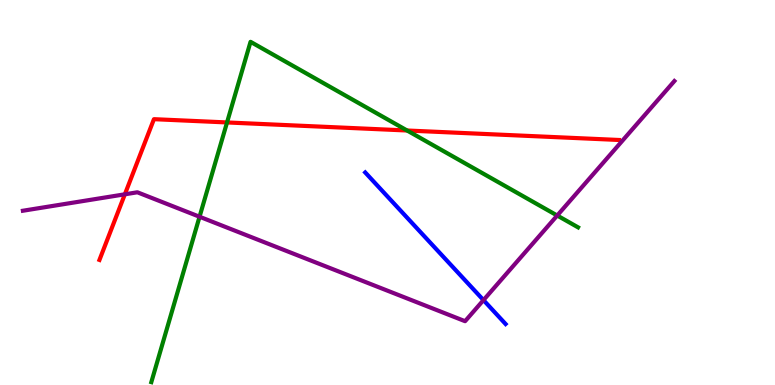[{'lines': ['blue', 'red'], 'intersections': []}, {'lines': ['green', 'red'], 'intersections': [{'x': 2.93, 'y': 6.82}, {'x': 5.25, 'y': 6.61}]}, {'lines': ['purple', 'red'], 'intersections': [{'x': 1.61, 'y': 4.95}]}, {'lines': ['blue', 'green'], 'intersections': []}, {'lines': ['blue', 'purple'], 'intersections': [{'x': 6.24, 'y': 2.2}]}, {'lines': ['green', 'purple'], 'intersections': [{'x': 2.57, 'y': 4.37}, {'x': 7.19, 'y': 4.4}]}]